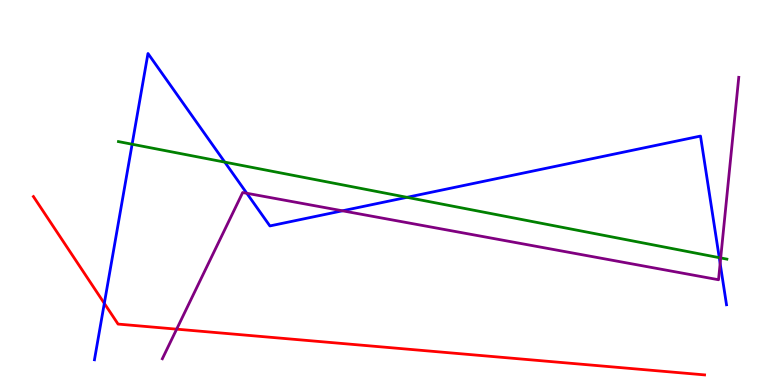[{'lines': ['blue', 'red'], 'intersections': [{'x': 1.35, 'y': 2.12}]}, {'lines': ['green', 'red'], 'intersections': []}, {'lines': ['purple', 'red'], 'intersections': [{'x': 2.28, 'y': 1.45}]}, {'lines': ['blue', 'green'], 'intersections': [{'x': 1.7, 'y': 6.25}, {'x': 2.9, 'y': 5.79}, {'x': 5.25, 'y': 4.87}, {'x': 9.28, 'y': 3.31}]}, {'lines': ['blue', 'purple'], 'intersections': [{'x': 3.18, 'y': 4.98}, {'x': 4.42, 'y': 4.52}, {'x': 9.29, 'y': 3.16}]}, {'lines': ['green', 'purple'], 'intersections': [{'x': 9.3, 'y': 3.3}]}]